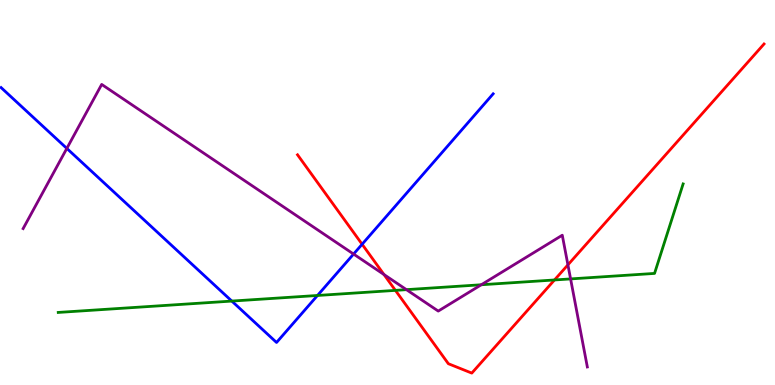[{'lines': ['blue', 'red'], 'intersections': [{'x': 4.67, 'y': 3.66}]}, {'lines': ['green', 'red'], 'intersections': [{'x': 5.1, 'y': 2.46}, {'x': 7.15, 'y': 2.73}]}, {'lines': ['purple', 'red'], 'intersections': [{'x': 4.95, 'y': 2.87}, {'x': 7.33, 'y': 3.12}]}, {'lines': ['blue', 'green'], 'intersections': [{'x': 2.99, 'y': 2.18}, {'x': 4.1, 'y': 2.33}]}, {'lines': ['blue', 'purple'], 'intersections': [{'x': 0.862, 'y': 6.15}, {'x': 4.56, 'y': 3.4}]}, {'lines': ['green', 'purple'], 'intersections': [{'x': 5.24, 'y': 2.48}, {'x': 6.21, 'y': 2.6}, {'x': 7.36, 'y': 2.76}]}]